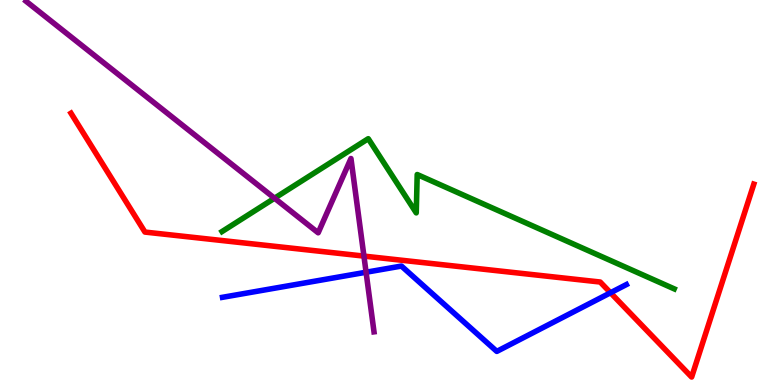[{'lines': ['blue', 'red'], 'intersections': [{'x': 7.88, 'y': 2.4}]}, {'lines': ['green', 'red'], 'intersections': []}, {'lines': ['purple', 'red'], 'intersections': [{'x': 4.7, 'y': 3.35}]}, {'lines': ['blue', 'green'], 'intersections': []}, {'lines': ['blue', 'purple'], 'intersections': [{'x': 4.72, 'y': 2.93}]}, {'lines': ['green', 'purple'], 'intersections': [{'x': 3.54, 'y': 4.85}]}]